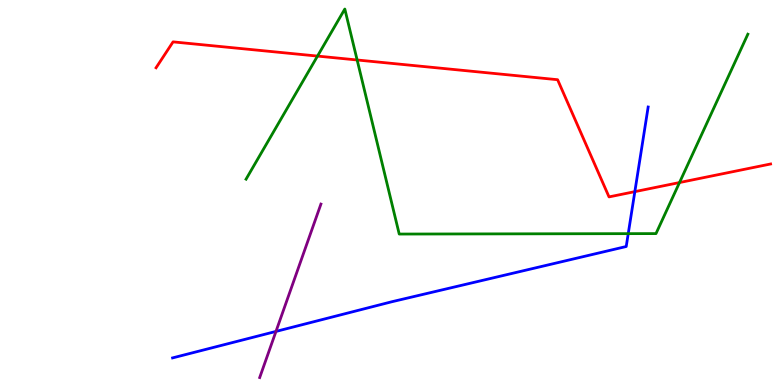[{'lines': ['blue', 'red'], 'intersections': [{'x': 8.19, 'y': 5.02}]}, {'lines': ['green', 'red'], 'intersections': [{'x': 4.1, 'y': 8.54}, {'x': 4.61, 'y': 8.44}, {'x': 8.77, 'y': 5.26}]}, {'lines': ['purple', 'red'], 'intersections': []}, {'lines': ['blue', 'green'], 'intersections': [{'x': 8.11, 'y': 3.93}]}, {'lines': ['blue', 'purple'], 'intersections': [{'x': 3.56, 'y': 1.39}]}, {'lines': ['green', 'purple'], 'intersections': []}]